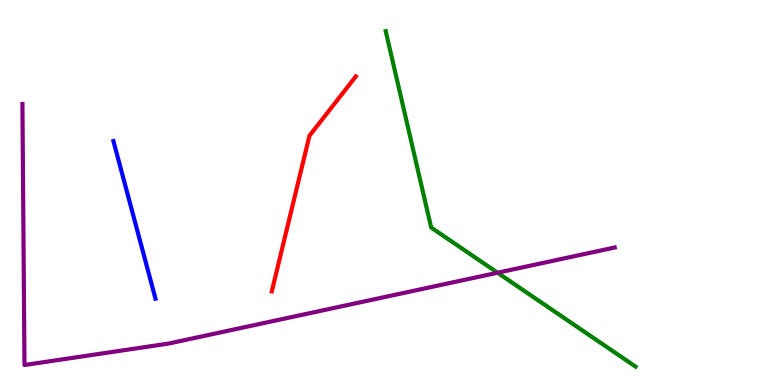[{'lines': ['blue', 'red'], 'intersections': []}, {'lines': ['green', 'red'], 'intersections': []}, {'lines': ['purple', 'red'], 'intersections': []}, {'lines': ['blue', 'green'], 'intersections': []}, {'lines': ['blue', 'purple'], 'intersections': []}, {'lines': ['green', 'purple'], 'intersections': [{'x': 6.42, 'y': 2.92}]}]